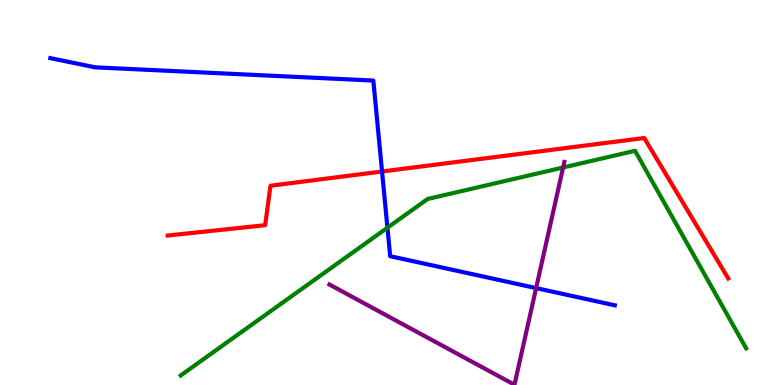[{'lines': ['blue', 'red'], 'intersections': [{'x': 4.93, 'y': 5.55}]}, {'lines': ['green', 'red'], 'intersections': []}, {'lines': ['purple', 'red'], 'intersections': []}, {'lines': ['blue', 'green'], 'intersections': [{'x': 5.0, 'y': 4.09}]}, {'lines': ['blue', 'purple'], 'intersections': [{'x': 6.92, 'y': 2.52}]}, {'lines': ['green', 'purple'], 'intersections': [{'x': 7.27, 'y': 5.65}]}]